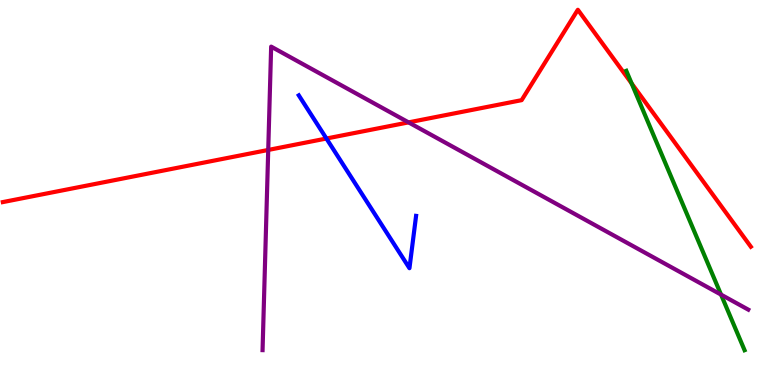[{'lines': ['blue', 'red'], 'intersections': [{'x': 4.21, 'y': 6.4}]}, {'lines': ['green', 'red'], 'intersections': [{'x': 8.15, 'y': 7.83}]}, {'lines': ['purple', 'red'], 'intersections': [{'x': 3.46, 'y': 6.11}, {'x': 5.27, 'y': 6.82}]}, {'lines': ['blue', 'green'], 'intersections': []}, {'lines': ['blue', 'purple'], 'intersections': []}, {'lines': ['green', 'purple'], 'intersections': [{'x': 9.3, 'y': 2.35}]}]